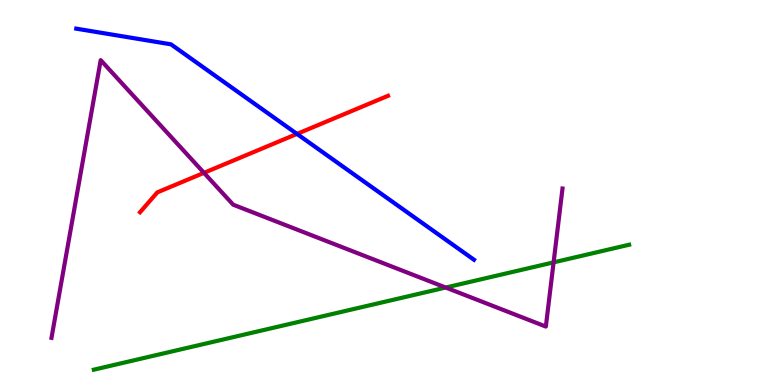[{'lines': ['blue', 'red'], 'intersections': [{'x': 3.83, 'y': 6.52}]}, {'lines': ['green', 'red'], 'intersections': []}, {'lines': ['purple', 'red'], 'intersections': [{'x': 2.63, 'y': 5.51}]}, {'lines': ['blue', 'green'], 'intersections': []}, {'lines': ['blue', 'purple'], 'intersections': []}, {'lines': ['green', 'purple'], 'intersections': [{'x': 5.75, 'y': 2.53}, {'x': 7.14, 'y': 3.19}]}]